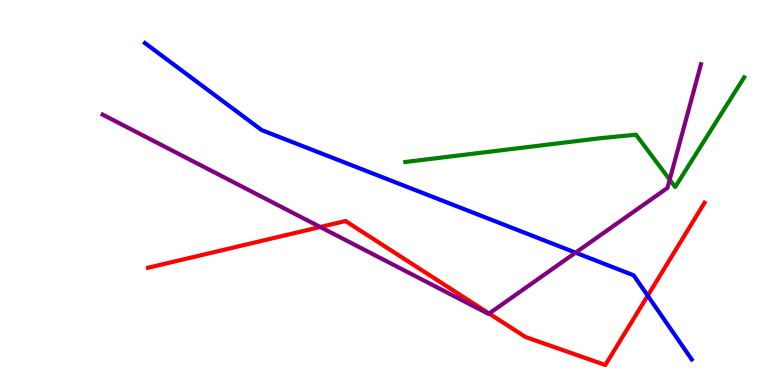[{'lines': ['blue', 'red'], 'intersections': [{'x': 8.36, 'y': 2.32}]}, {'lines': ['green', 'red'], 'intersections': []}, {'lines': ['purple', 'red'], 'intersections': [{'x': 4.13, 'y': 4.1}, {'x': 6.31, 'y': 1.86}]}, {'lines': ['blue', 'green'], 'intersections': []}, {'lines': ['blue', 'purple'], 'intersections': [{'x': 7.43, 'y': 3.44}]}, {'lines': ['green', 'purple'], 'intersections': [{'x': 8.64, 'y': 5.33}]}]